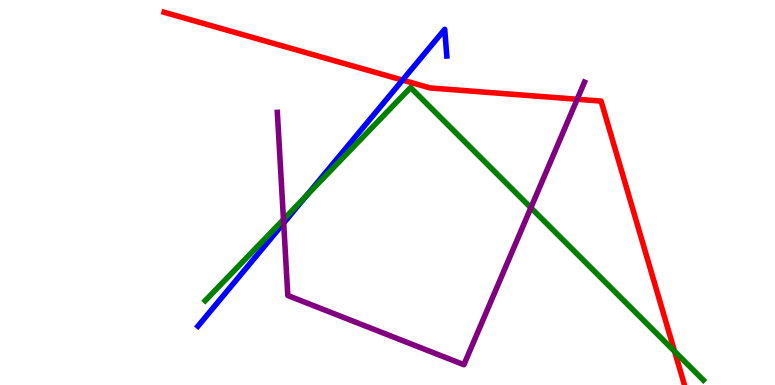[{'lines': ['blue', 'red'], 'intersections': [{'x': 5.19, 'y': 7.92}]}, {'lines': ['green', 'red'], 'intersections': [{'x': 8.7, 'y': 0.873}]}, {'lines': ['purple', 'red'], 'intersections': [{'x': 7.45, 'y': 7.42}]}, {'lines': ['blue', 'green'], 'intersections': [{'x': 3.96, 'y': 4.92}]}, {'lines': ['blue', 'purple'], 'intersections': [{'x': 3.66, 'y': 4.21}]}, {'lines': ['green', 'purple'], 'intersections': [{'x': 3.66, 'y': 4.3}, {'x': 6.85, 'y': 4.6}]}]